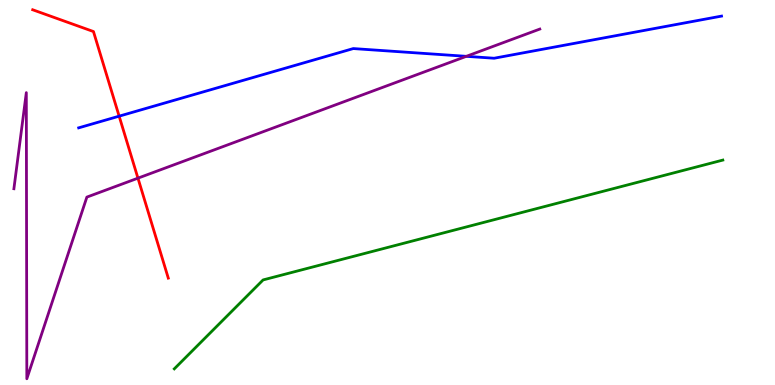[{'lines': ['blue', 'red'], 'intersections': [{'x': 1.54, 'y': 6.98}]}, {'lines': ['green', 'red'], 'intersections': []}, {'lines': ['purple', 'red'], 'intersections': [{'x': 1.78, 'y': 5.37}]}, {'lines': ['blue', 'green'], 'intersections': []}, {'lines': ['blue', 'purple'], 'intersections': [{'x': 6.02, 'y': 8.54}]}, {'lines': ['green', 'purple'], 'intersections': []}]